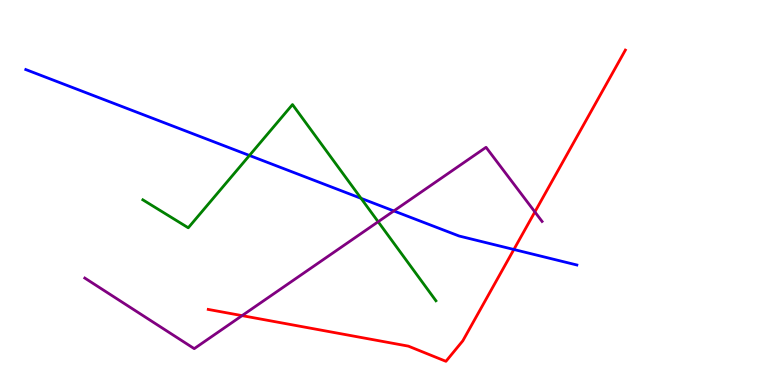[{'lines': ['blue', 'red'], 'intersections': [{'x': 6.63, 'y': 3.52}]}, {'lines': ['green', 'red'], 'intersections': []}, {'lines': ['purple', 'red'], 'intersections': [{'x': 3.12, 'y': 1.8}, {'x': 6.9, 'y': 4.5}]}, {'lines': ['blue', 'green'], 'intersections': [{'x': 3.22, 'y': 5.96}, {'x': 4.66, 'y': 4.85}]}, {'lines': ['blue', 'purple'], 'intersections': [{'x': 5.08, 'y': 4.52}]}, {'lines': ['green', 'purple'], 'intersections': [{'x': 4.88, 'y': 4.24}]}]